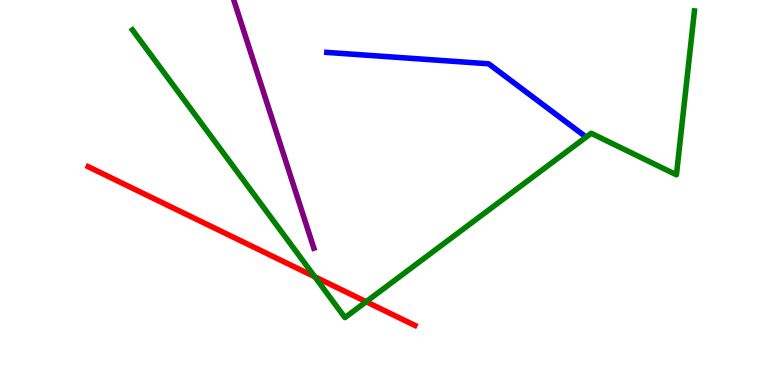[{'lines': ['blue', 'red'], 'intersections': []}, {'lines': ['green', 'red'], 'intersections': [{'x': 4.06, 'y': 2.81}, {'x': 4.72, 'y': 2.16}]}, {'lines': ['purple', 'red'], 'intersections': []}, {'lines': ['blue', 'green'], 'intersections': []}, {'lines': ['blue', 'purple'], 'intersections': []}, {'lines': ['green', 'purple'], 'intersections': []}]